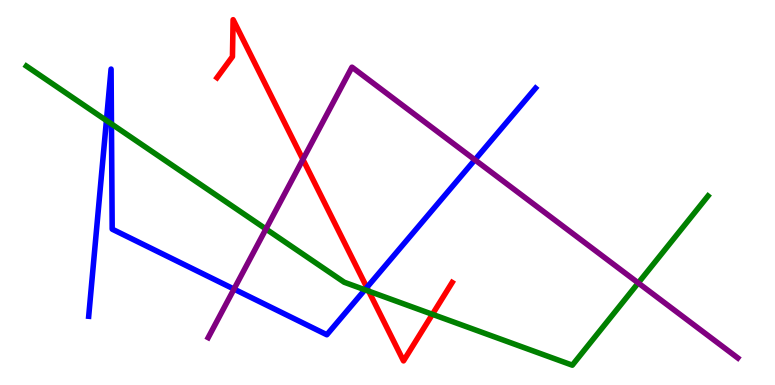[{'lines': ['blue', 'red'], 'intersections': [{'x': 4.73, 'y': 2.53}]}, {'lines': ['green', 'red'], 'intersections': [{'x': 4.76, 'y': 2.44}, {'x': 5.58, 'y': 1.84}]}, {'lines': ['purple', 'red'], 'intersections': [{'x': 3.91, 'y': 5.86}]}, {'lines': ['blue', 'green'], 'intersections': [{'x': 1.37, 'y': 6.87}, {'x': 1.44, 'y': 6.78}, {'x': 4.71, 'y': 2.47}]}, {'lines': ['blue', 'purple'], 'intersections': [{'x': 3.02, 'y': 2.49}, {'x': 6.13, 'y': 5.85}]}, {'lines': ['green', 'purple'], 'intersections': [{'x': 3.43, 'y': 4.05}, {'x': 8.24, 'y': 2.65}]}]